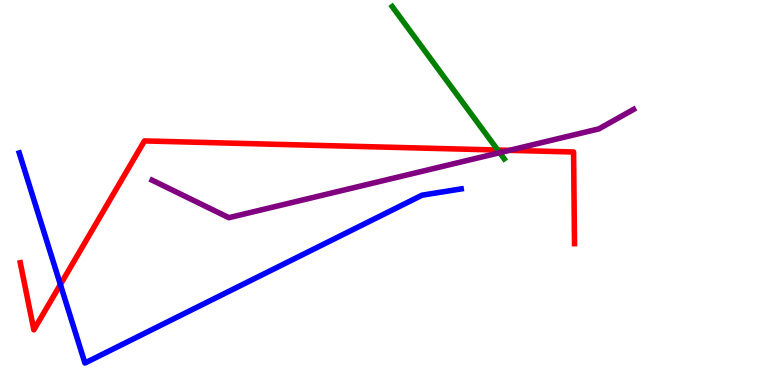[{'lines': ['blue', 'red'], 'intersections': [{'x': 0.779, 'y': 2.61}]}, {'lines': ['green', 'red'], 'intersections': [{'x': 6.42, 'y': 6.1}]}, {'lines': ['purple', 'red'], 'intersections': [{'x': 6.57, 'y': 6.1}]}, {'lines': ['blue', 'green'], 'intersections': []}, {'lines': ['blue', 'purple'], 'intersections': []}, {'lines': ['green', 'purple'], 'intersections': [{'x': 6.45, 'y': 6.03}]}]